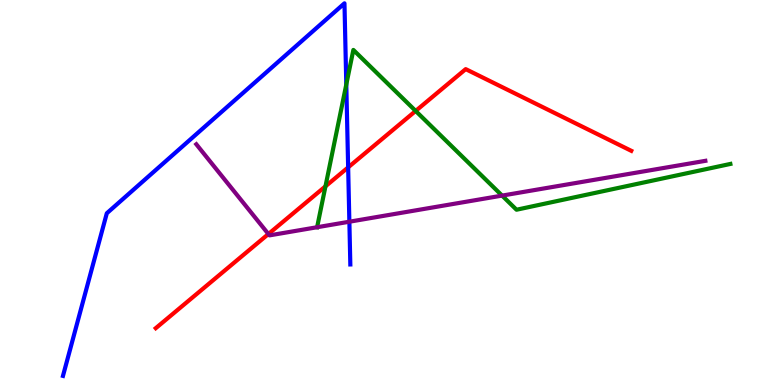[{'lines': ['blue', 'red'], 'intersections': [{'x': 4.49, 'y': 5.65}]}, {'lines': ['green', 'red'], 'intersections': [{'x': 4.2, 'y': 5.16}, {'x': 5.36, 'y': 7.12}]}, {'lines': ['purple', 'red'], 'intersections': [{'x': 3.46, 'y': 3.92}]}, {'lines': ['blue', 'green'], 'intersections': [{'x': 4.47, 'y': 7.81}]}, {'lines': ['blue', 'purple'], 'intersections': [{'x': 4.51, 'y': 4.24}]}, {'lines': ['green', 'purple'], 'intersections': [{'x': 4.09, 'y': 4.1}, {'x': 6.48, 'y': 4.92}]}]